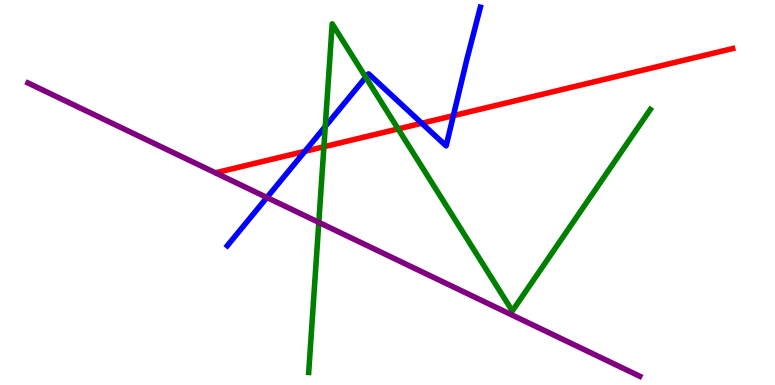[{'lines': ['blue', 'red'], 'intersections': [{'x': 3.93, 'y': 6.07}, {'x': 5.44, 'y': 6.8}, {'x': 5.85, 'y': 7.0}]}, {'lines': ['green', 'red'], 'intersections': [{'x': 4.18, 'y': 6.19}, {'x': 5.14, 'y': 6.65}]}, {'lines': ['purple', 'red'], 'intersections': []}, {'lines': ['blue', 'green'], 'intersections': [{'x': 4.2, 'y': 6.71}, {'x': 4.72, 'y': 7.99}]}, {'lines': ['blue', 'purple'], 'intersections': [{'x': 3.44, 'y': 4.87}]}, {'lines': ['green', 'purple'], 'intersections': [{'x': 4.11, 'y': 4.22}]}]